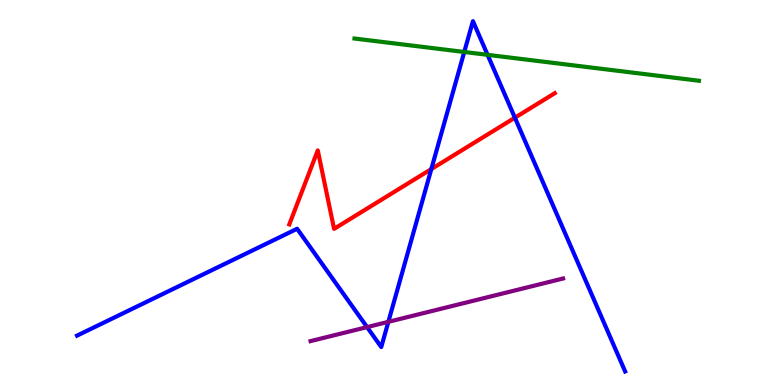[{'lines': ['blue', 'red'], 'intersections': [{'x': 5.57, 'y': 5.61}, {'x': 6.64, 'y': 6.94}]}, {'lines': ['green', 'red'], 'intersections': []}, {'lines': ['purple', 'red'], 'intersections': []}, {'lines': ['blue', 'green'], 'intersections': [{'x': 5.99, 'y': 8.65}, {'x': 6.29, 'y': 8.58}]}, {'lines': ['blue', 'purple'], 'intersections': [{'x': 4.74, 'y': 1.5}, {'x': 5.01, 'y': 1.64}]}, {'lines': ['green', 'purple'], 'intersections': []}]